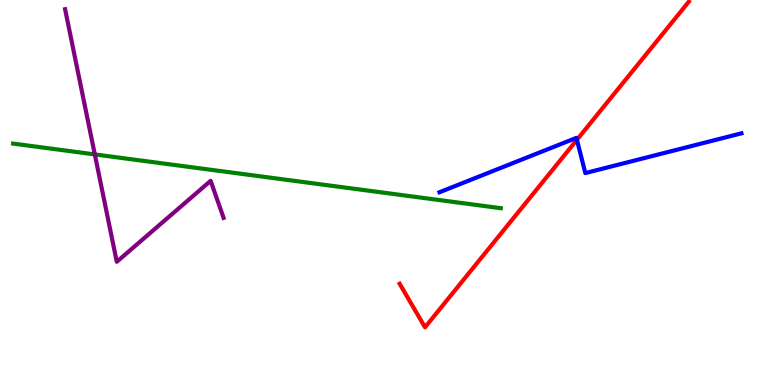[{'lines': ['blue', 'red'], 'intersections': [{'x': 7.44, 'y': 6.37}]}, {'lines': ['green', 'red'], 'intersections': []}, {'lines': ['purple', 'red'], 'intersections': []}, {'lines': ['blue', 'green'], 'intersections': []}, {'lines': ['blue', 'purple'], 'intersections': []}, {'lines': ['green', 'purple'], 'intersections': [{'x': 1.22, 'y': 5.99}]}]